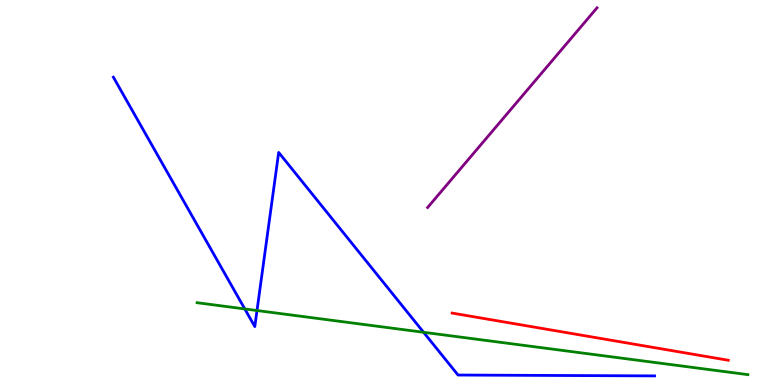[{'lines': ['blue', 'red'], 'intersections': []}, {'lines': ['green', 'red'], 'intersections': []}, {'lines': ['purple', 'red'], 'intersections': []}, {'lines': ['blue', 'green'], 'intersections': [{'x': 3.16, 'y': 1.98}, {'x': 3.32, 'y': 1.93}, {'x': 5.47, 'y': 1.37}]}, {'lines': ['blue', 'purple'], 'intersections': []}, {'lines': ['green', 'purple'], 'intersections': []}]